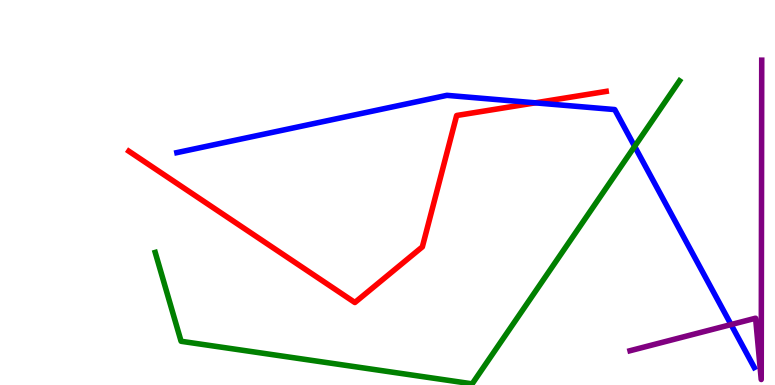[{'lines': ['blue', 'red'], 'intersections': [{'x': 6.91, 'y': 7.33}]}, {'lines': ['green', 'red'], 'intersections': []}, {'lines': ['purple', 'red'], 'intersections': []}, {'lines': ['blue', 'green'], 'intersections': [{'x': 8.19, 'y': 6.2}]}, {'lines': ['blue', 'purple'], 'intersections': [{'x': 9.43, 'y': 1.57}]}, {'lines': ['green', 'purple'], 'intersections': []}]